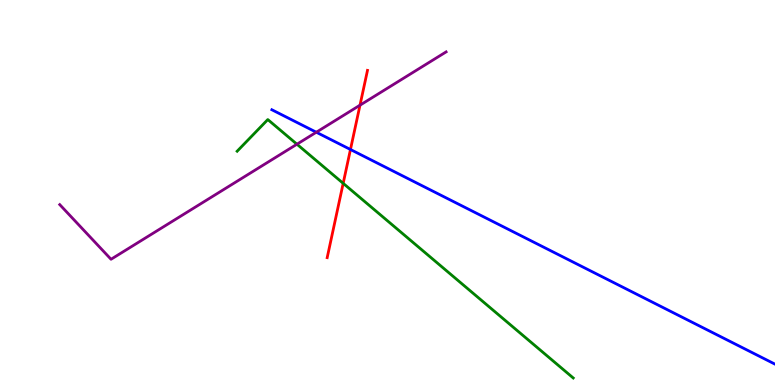[{'lines': ['blue', 'red'], 'intersections': [{'x': 4.52, 'y': 6.12}]}, {'lines': ['green', 'red'], 'intersections': [{'x': 4.43, 'y': 5.24}]}, {'lines': ['purple', 'red'], 'intersections': [{'x': 4.65, 'y': 7.27}]}, {'lines': ['blue', 'green'], 'intersections': []}, {'lines': ['blue', 'purple'], 'intersections': [{'x': 4.08, 'y': 6.57}]}, {'lines': ['green', 'purple'], 'intersections': [{'x': 3.83, 'y': 6.25}]}]